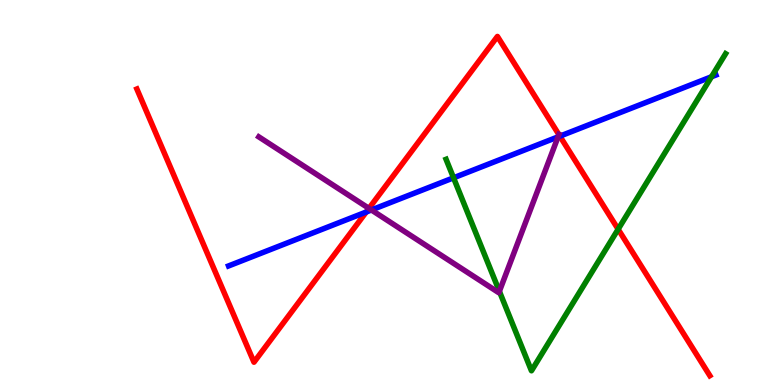[{'lines': ['blue', 'red'], 'intersections': [{'x': 4.73, 'y': 4.49}, {'x': 7.22, 'y': 6.46}]}, {'lines': ['green', 'red'], 'intersections': [{'x': 7.98, 'y': 4.05}]}, {'lines': ['purple', 'red'], 'intersections': [{'x': 4.76, 'y': 4.59}, {'x': 7.21, 'y': 6.5}]}, {'lines': ['blue', 'green'], 'intersections': [{'x': 5.85, 'y': 5.38}, {'x': 9.18, 'y': 8.01}]}, {'lines': ['blue', 'purple'], 'intersections': [{'x': 4.79, 'y': 4.55}, {'x': 7.2, 'y': 6.44}]}, {'lines': ['green', 'purple'], 'intersections': [{'x': 6.44, 'y': 2.43}]}]